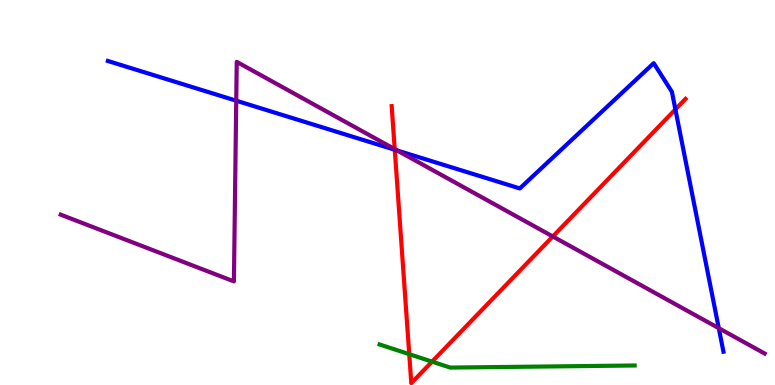[{'lines': ['blue', 'red'], 'intersections': [{'x': 5.09, 'y': 6.11}, {'x': 8.71, 'y': 7.16}]}, {'lines': ['green', 'red'], 'intersections': [{'x': 5.28, 'y': 0.801}, {'x': 5.57, 'y': 0.607}]}, {'lines': ['purple', 'red'], 'intersections': [{'x': 5.09, 'y': 6.13}, {'x': 7.13, 'y': 3.86}]}, {'lines': ['blue', 'green'], 'intersections': []}, {'lines': ['blue', 'purple'], 'intersections': [{'x': 3.05, 'y': 7.38}, {'x': 5.12, 'y': 6.09}, {'x': 9.27, 'y': 1.48}]}, {'lines': ['green', 'purple'], 'intersections': []}]